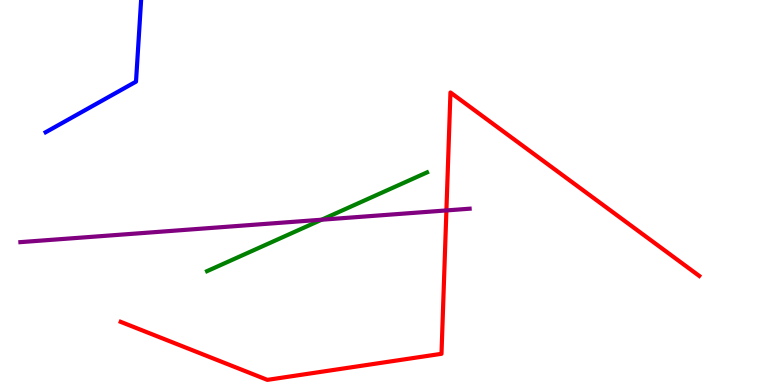[{'lines': ['blue', 'red'], 'intersections': []}, {'lines': ['green', 'red'], 'intersections': []}, {'lines': ['purple', 'red'], 'intersections': [{'x': 5.76, 'y': 4.53}]}, {'lines': ['blue', 'green'], 'intersections': []}, {'lines': ['blue', 'purple'], 'intersections': []}, {'lines': ['green', 'purple'], 'intersections': [{'x': 4.15, 'y': 4.29}]}]